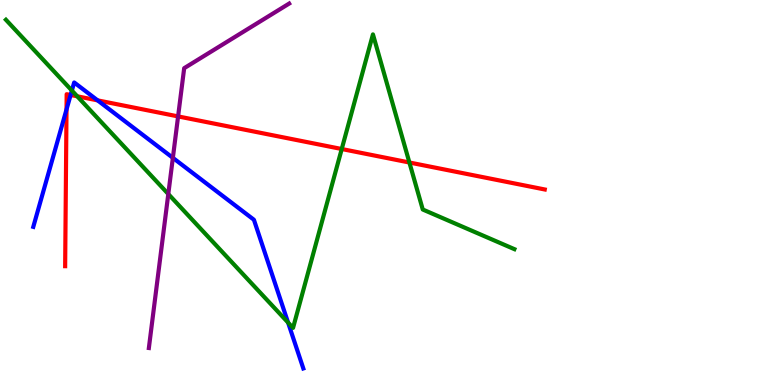[{'lines': ['blue', 'red'], 'intersections': [{'x': 0.858, 'y': 7.16}, {'x': 0.911, 'y': 7.53}, {'x': 1.26, 'y': 7.39}]}, {'lines': ['green', 'red'], 'intersections': [{'x': 0.997, 'y': 7.5}, {'x': 4.41, 'y': 6.13}, {'x': 5.28, 'y': 5.78}]}, {'lines': ['purple', 'red'], 'intersections': [{'x': 2.3, 'y': 6.98}]}, {'lines': ['blue', 'green'], 'intersections': [{'x': 0.927, 'y': 7.65}, {'x': 3.72, 'y': 1.62}]}, {'lines': ['blue', 'purple'], 'intersections': [{'x': 2.23, 'y': 5.9}]}, {'lines': ['green', 'purple'], 'intersections': [{'x': 2.17, 'y': 4.96}]}]